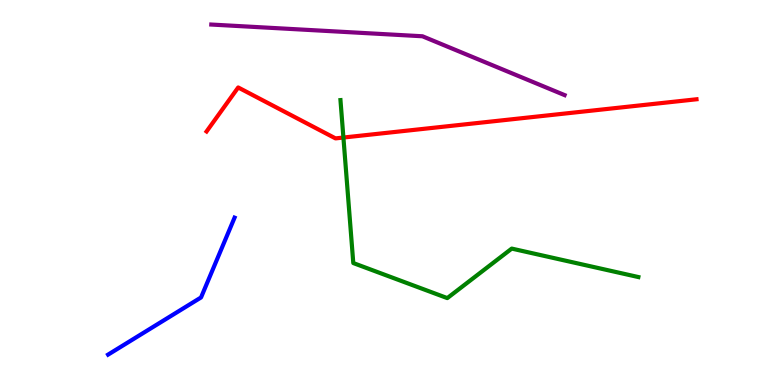[{'lines': ['blue', 'red'], 'intersections': []}, {'lines': ['green', 'red'], 'intersections': [{'x': 4.43, 'y': 6.43}]}, {'lines': ['purple', 'red'], 'intersections': []}, {'lines': ['blue', 'green'], 'intersections': []}, {'lines': ['blue', 'purple'], 'intersections': []}, {'lines': ['green', 'purple'], 'intersections': []}]